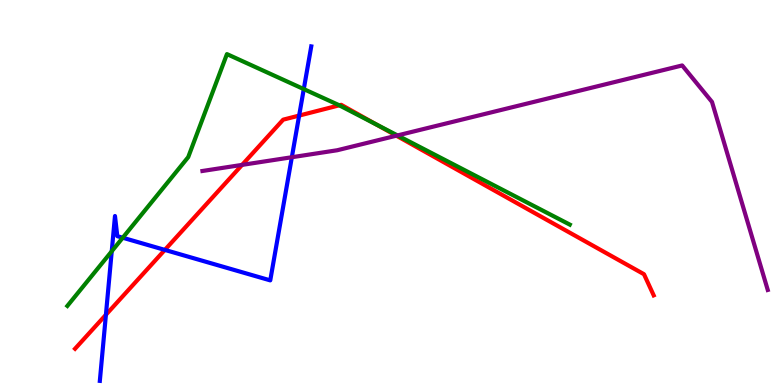[{'lines': ['blue', 'red'], 'intersections': [{'x': 1.37, 'y': 1.82}, {'x': 2.13, 'y': 3.51}, {'x': 3.86, 'y': 7.0}]}, {'lines': ['green', 'red'], 'intersections': [{'x': 4.38, 'y': 7.26}, {'x': 4.86, 'y': 6.77}]}, {'lines': ['purple', 'red'], 'intersections': [{'x': 3.12, 'y': 5.72}, {'x': 5.11, 'y': 6.48}]}, {'lines': ['blue', 'green'], 'intersections': [{'x': 1.44, 'y': 3.47}, {'x': 1.58, 'y': 3.83}, {'x': 3.92, 'y': 7.69}]}, {'lines': ['blue', 'purple'], 'intersections': [{'x': 3.77, 'y': 5.92}]}, {'lines': ['green', 'purple'], 'intersections': [{'x': 5.13, 'y': 6.48}]}]